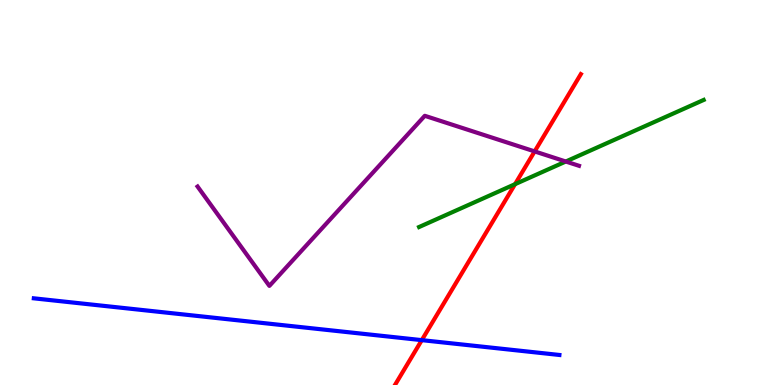[{'lines': ['blue', 'red'], 'intersections': [{'x': 5.44, 'y': 1.17}]}, {'lines': ['green', 'red'], 'intersections': [{'x': 6.65, 'y': 5.22}]}, {'lines': ['purple', 'red'], 'intersections': [{'x': 6.9, 'y': 6.07}]}, {'lines': ['blue', 'green'], 'intersections': []}, {'lines': ['blue', 'purple'], 'intersections': []}, {'lines': ['green', 'purple'], 'intersections': [{'x': 7.3, 'y': 5.8}]}]